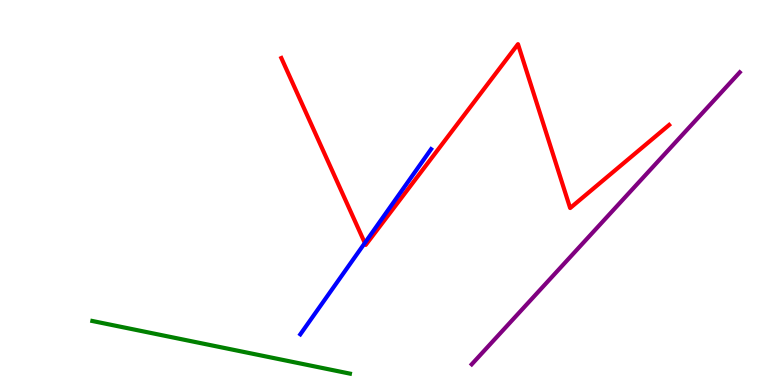[{'lines': ['blue', 'red'], 'intersections': [{'x': 4.71, 'y': 3.69}]}, {'lines': ['green', 'red'], 'intersections': []}, {'lines': ['purple', 'red'], 'intersections': []}, {'lines': ['blue', 'green'], 'intersections': []}, {'lines': ['blue', 'purple'], 'intersections': []}, {'lines': ['green', 'purple'], 'intersections': []}]